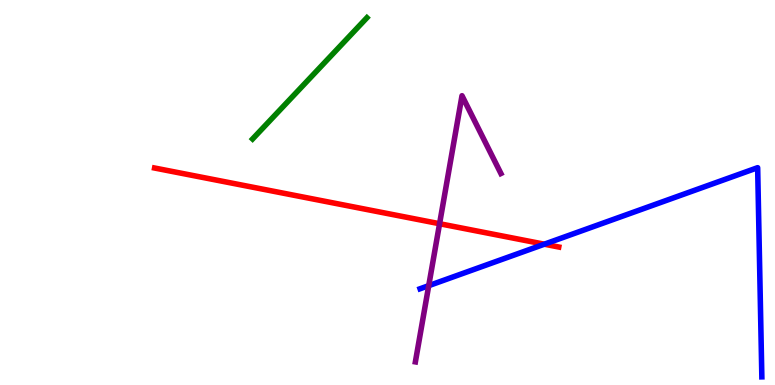[{'lines': ['blue', 'red'], 'intersections': [{'x': 7.02, 'y': 3.66}]}, {'lines': ['green', 'red'], 'intersections': []}, {'lines': ['purple', 'red'], 'intersections': [{'x': 5.67, 'y': 4.19}]}, {'lines': ['blue', 'green'], 'intersections': []}, {'lines': ['blue', 'purple'], 'intersections': [{'x': 5.53, 'y': 2.58}]}, {'lines': ['green', 'purple'], 'intersections': []}]